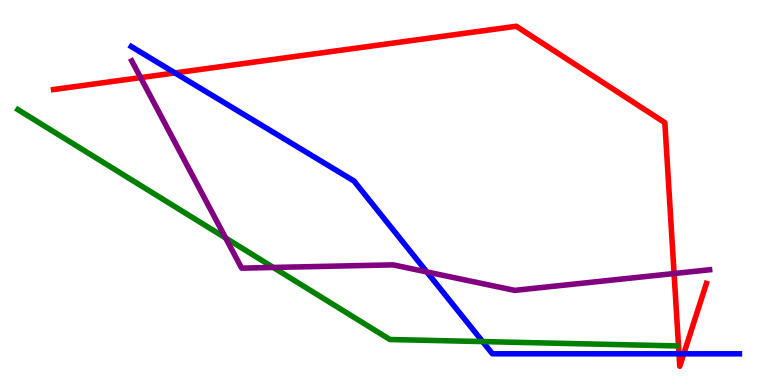[{'lines': ['blue', 'red'], 'intersections': [{'x': 2.26, 'y': 8.11}, {'x': 8.76, 'y': 0.81}, {'x': 8.82, 'y': 0.81}]}, {'lines': ['green', 'red'], 'intersections': []}, {'lines': ['purple', 'red'], 'intersections': [{'x': 1.81, 'y': 7.98}, {'x': 8.7, 'y': 2.9}]}, {'lines': ['blue', 'green'], 'intersections': [{'x': 6.23, 'y': 1.13}]}, {'lines': ['blue', 'purple'], 'intersections': [{'x': 5.51, 'y': 2.94}]}, {'lines': ['green', 'purple'], 'intersections': [{'x': 2.91, 'y': 3.82}, {'x': 3.53, 'y': 3.05}]}]